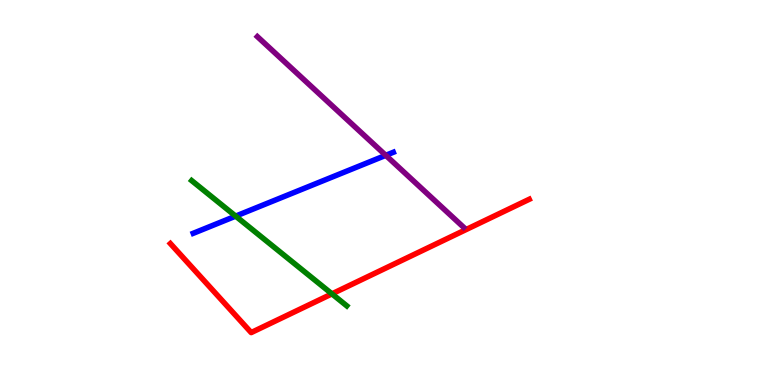[{'lines': ['blue', 'red'], 'intersections': []}, {'lines': ['green', 'red'], 'intersections': [{'x': 4.28, 'y': 2.37}]}, {'lines': ['purple', 'red'], 'intersections': []}, {'lines': ['blue', 'green'], 'intersections': [{'x': 3.04, 'y': 4.39}]}, {'lines': ['blue', 'purple'], 'intersections': [{'x': 4.98, 'y': 5.97}]}, {'lines': ['green', 'purple'], 'intersections': []}]